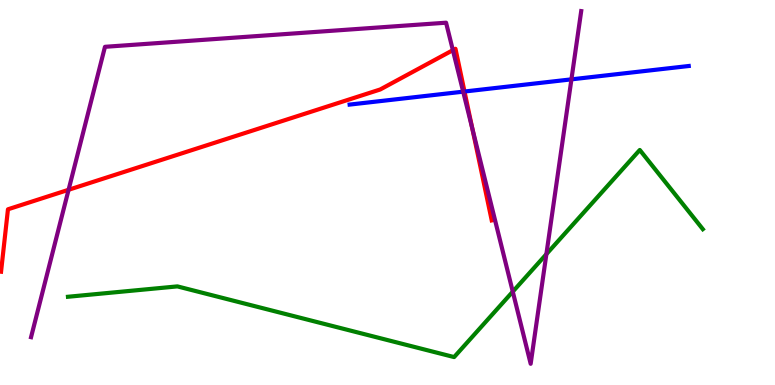[{'lines': ['blue', 'red'], 'intersections': [{'x': 5.99, 'y': 7.62}]}, {'lines': ['green', 'red'], 'intersections': []}, {'lines': ['purple', 'red'], 'intersections': [{'x': 0.885, 'y': 5.07}, {'x': 5.84, 'y': 8.7}, {'x': 6.09, 'y': 6.66}]}, {'lines': ['blue', 'green'], 'intersections': []}, {'lines': ['blue', 'purple'], 'intersections': [{'x': 5.98, 'y': 7.62}, {'x': 7.37, 'y': 7.94}]}, {'lines': ['green', 'purple'], 'intersections': [{'x': 6.62, 'y': 2.42}, {'x': 7.05, 'y': 3.4}]}]